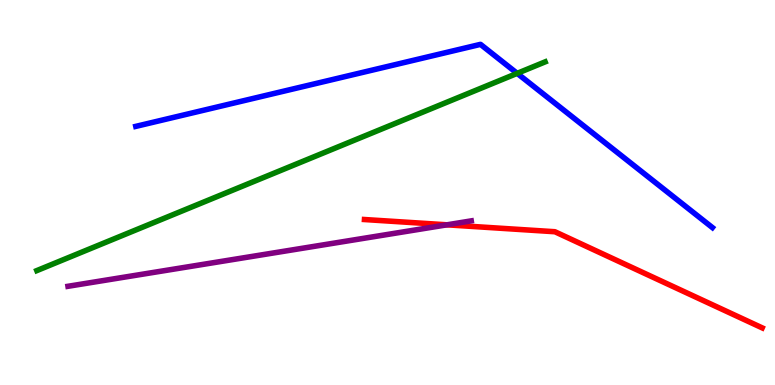[{'lines': ['blue', 'red'], 'intersections': []}, {'lines': ['green', 'red'], 'intersections': []}, {'lines': ['purple', 'red'], 'intersections': [{'x': 5.77, 'y': 4.16}]}, {'lines': ['blue', 'green'], 'intersections': [{'x': 6.67, 'y': 8.09}]}, {'lines': ['blue', 'purple'], 'intersections': []}, {'lines': ['green', 'purple'], 'intersections': []}]